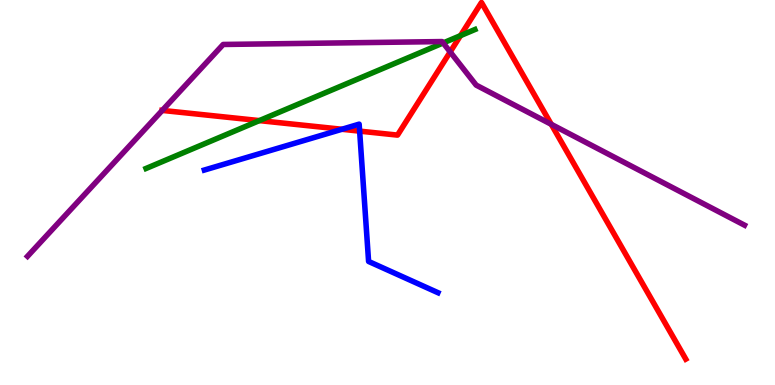[{'lines': ['blue', 'red'], 'intersections': [{'x': 4.41, 'y': 6.64}, {'x': 4.64, 'y': 6.59}]}, {'lines': ['green', 'red'], 'intersections': [{'x': 3.35, 'y': 6.87}, {'x': 5.94, 'y': 9.07}]}, {'lines': ['purple', 'red'], 'intersections': [{'x': 2.09, 'y': 7.13}, {'x': 5.81, 'y': 8.65}, {'x': 7.11, 'y': 6.77}]}, {'lines': ['blue', 'green'], 'intersections': []}, {'lines': ['blue', 'purple'], 'intersections': []}, {'lines': ['green', 'purple'], 'intersections': [{'x': 5.72, 'y': 8.88}]}]